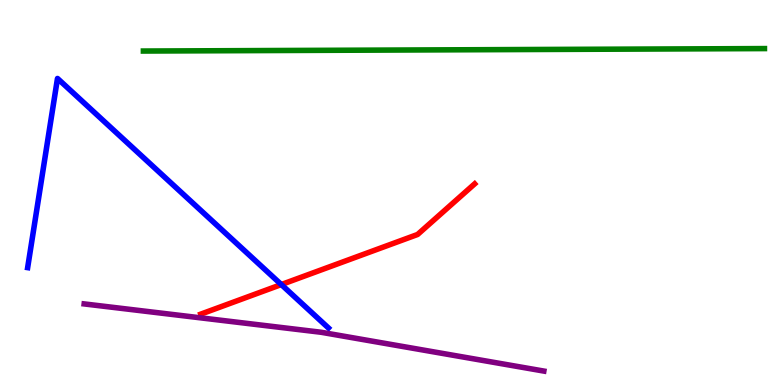[{'lines': ['blue', 'red'], 'intersections': [{'x': 3.63, 'y': 2.61}]}, {'lines': ['green', 'red'], 'intersections': []}, {'lines': ['purple', 'red'], 'intersections': []}, {'lines': ['blue', 'green'], 'intersections': []}, {'lines': ['blue', 'purple'], 'intersections': []}, {'lines': ['green', 'purple'], 'intersections': []}]